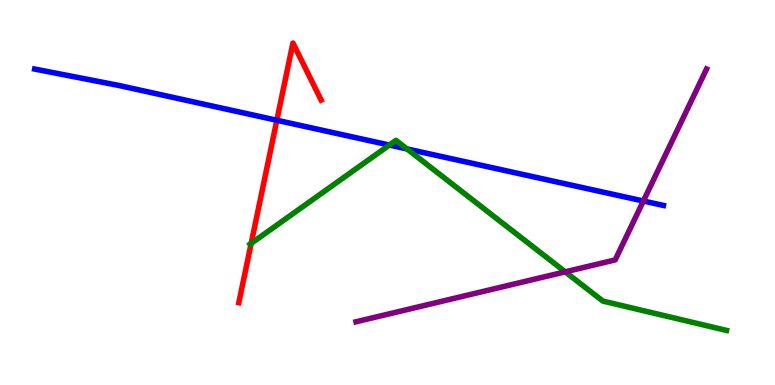[{'lines': ['blue', 'red'], 'intersections': [{'x': 3.57, 'y': 6.88}]}, {'lines': ['green', 'red'], 'intersections': [{'x': 3.24, 'y': 3.68}]}, {'lines': ['purple', 'red'], 'intersections': []}, {'lines': ['blue', 'green'], 'intersections': [{'x': 5.02, 'y': 6.23}, {'x': 5.25, 'y': 6.13}]}, {'lines': ['blue', 'purple'], 'intersections': [{'x': 8.3, 'y': 4.78}]}, {'lines': ['green', 'purple'], 'intersections': [{'x': 7.29, 'y': 2.94}]}]